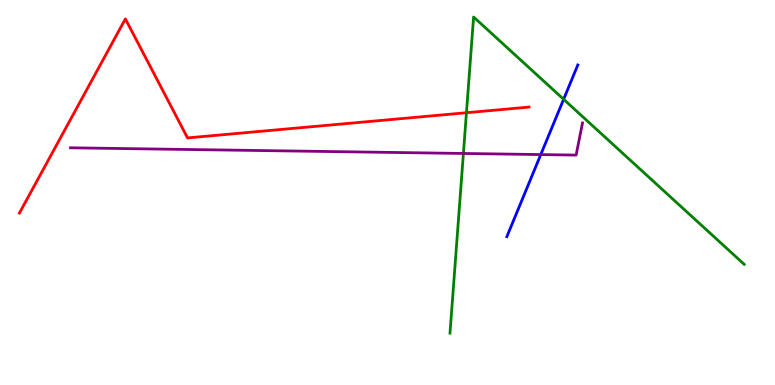[{'lines': ['blue', 'red'], 'intersections': []}, {'lines': ['green', 'red'], 'intersections': [{'x': 6.02, 'y': 7.07}]}, {'lines': ['purple', 'red'], 'intersections': []}, {'lines': ['blue', 'green'], 'intersections': [{'x': 7.27, 'y': 7.42}]}, {'lines': ['blue', 'purple'], 'intersections': [{'x': 6.98, 'y': 5.98}]}, {'lines': ['green', 'purple'], 'intersections': [{'x': 5.98, 'y': 6.01}]}]